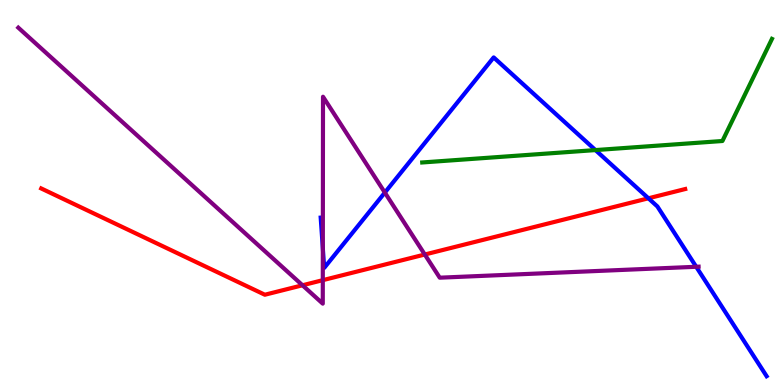[{'lines': ['blue', 'red'], 'intersections': [{'x': 8.37, 'y': 4.85}]}, {'lines': ['green', 'red'], 'intersections': []}, {'lines': ['purple', 'red'], 'intersections': [{'x': 3.9, 'y': 2.59}, {'x': 4.17, 'y': 2.72}, {'x': 5.48, 'y': 3.39}]}, {'lines': ['blue', 'green'], 'intersections': [{'x': 7.68, 'y': 6.1}]}, {'lines': ['blue', 'purple'], 'intersections': [{'x': 4.17, 'y': 3.55}, {'x': 4.97, 'y': 5.0}, {'x': 8.98, 'y': 3.07}]}, {'lines': ['green', 'purple'], 'intersections': []}]